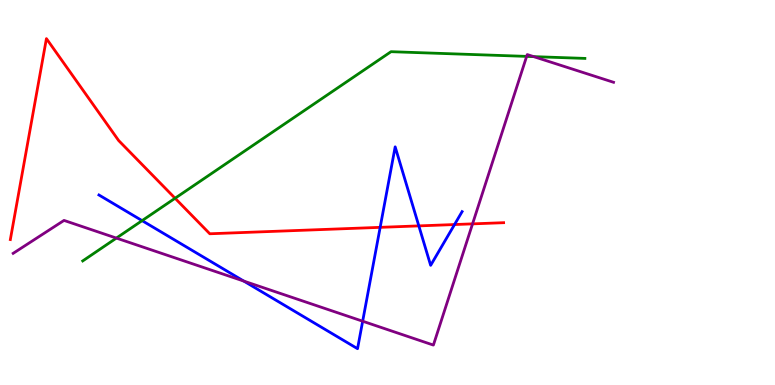[{'lines': ['blue', 'red'], 'intersections': [{'x': 4.91, 'y': 4.09}, {'x': 5.4, 'y': 4.13}, {'x': 5.87, 'y': 4.17}]}, {'lines': ['green', 'red'], 'intersections': [{'x': 2.26, 'y': 4.85}]}, {'lines': ['purple', 'red'], 'intersections': [{'x': 6.1, 'y': 4.19}]}, {'lines': ['blue', 'green'], 'intersections': [{'x': 1.83, 'y': 4.27}]}, {'lines': ['blue', 'purple'], 'intersections': [{'x': 3.15, 'y': 2.7}, {'x': 4.68, 'y': 1.66}]}, {'lines': ['green', 'purple'], 'intersections': [{'x': 1.5, 'y': 3.82}, {'x': 6.8, 'y': 8.54}, {'x': 6.89, 'y': 8.53}]}]